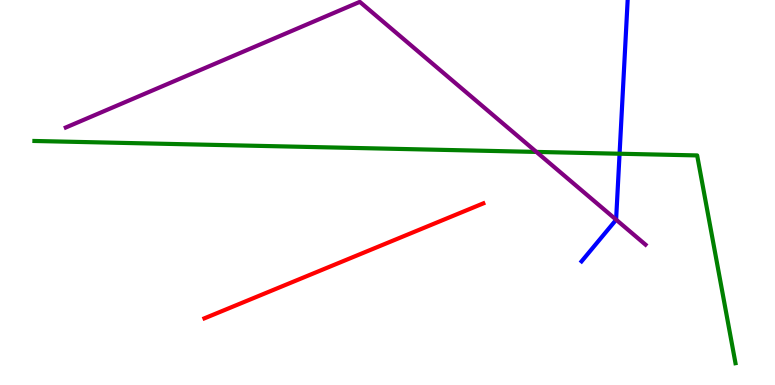[{'lines': ['blue', 'red'], 'intersections': []}, {'lines': ['green', 'red'], 'intersections': []}, {'lines': ['purple', 'red'], 'intersections': []}, {'lines': ['blue', 'green'], 'intersections': [{'x': 7.99, 'y': 6.01}]}, {'lines': ['blue', 'purple'], 'intersections': [{'x': 7.95, 'y': 4.29}]}, {'lines': ['green', 'purple'], 'intersections': [{'x': 6.92, 'y': 6.05}]}]